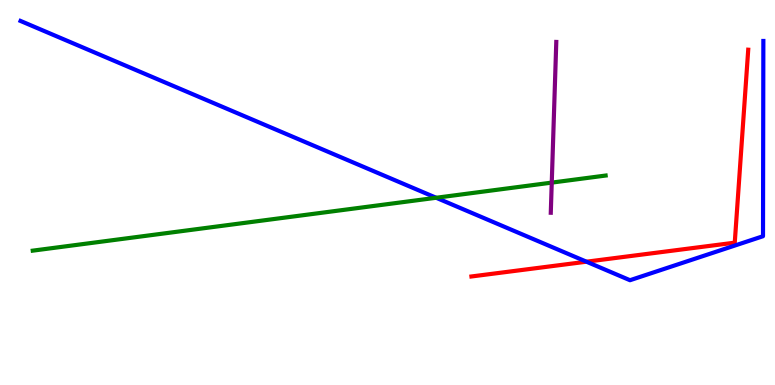[{'lines': ['blue', 'red'], 'intersections': [{'x': 7.57, 'y': 3.2}]}, {'lines': ['green', 'red'], 'intersections': []}, {'lines': ['purple', 'red'], 'intersections': []}, {'lines': ['blue', 'green'], 'intersections': [{'x': 5.63, 'y': 4.86}]}, {'lines': ['blue', 'purple'], 'intersections': []}, {'lines': ['green', 'purple'], 'intersections': [{'x': 7.12, 'y': 5.26}]}]